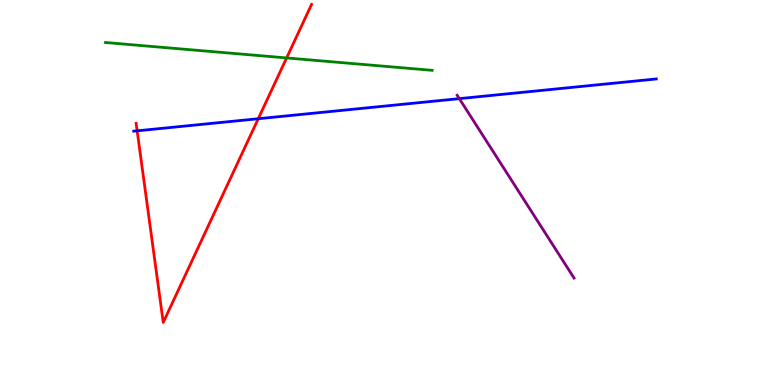[{'lines': ['blue', 'red'], 'intersections': [{'x': 1.77, 'y': 6.6}, {'x': 3.33, 'y': 6.92}]}, {'lines': ['green', 'red'], 'intersections': [{'x': 3.7, 'y': 8.5}]}, {'lines': ['purple', 'red'], 'intersections': []}, {'lines': ['blue', 'green'], 'intersections': []}, {'lines': ['blue', 'purple'], 'intersections': [{'x': 5.93, 'y': 7.44}]}, {'lines': ['green', 'purple'], 'intersections': []}]